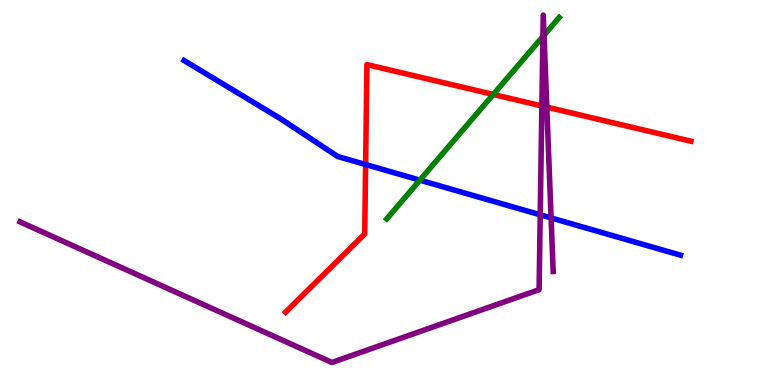[{'lines': ['blue', 'red'], 'intersections': [{'x': 4.72, 'y': 5.73}]}, {'lines': ['green', 'red'], 'intersections': [{'x': 6.36, 'y': 7.55}]}, {'lines': ['purple', 'red'], 'intersections': [{'x': 6.99, 'y': 7.25}, {'x': 7.06, 'y': 7.22}]}, {'lines': ['blue', 'green'], 'intersections': [{'x': 5.42, 'y': 5.32}]}, {'lines': ['blue', 'purple'], 'intersections': [{'x': 6.97, 'y': 4.42}, {'x': 7.11, 'y': 4.34}]}, {'lines': ['green', 'purple'], 'intersections': [{'x': 7.01, 'y': 9.05}, {'x': 7.02, 'y': 9.09}]}]